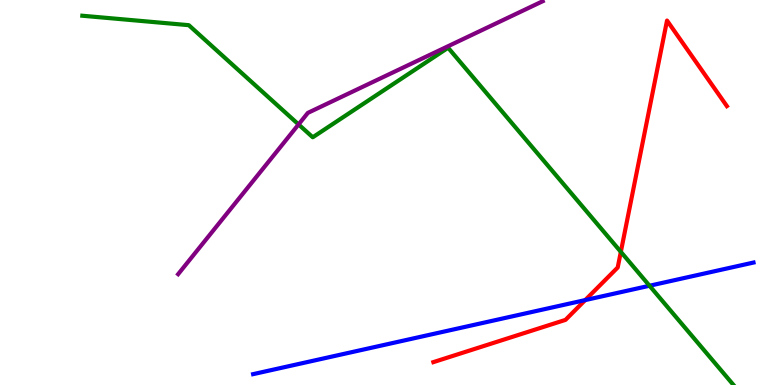[{'lines': ['blue', 'red'], 'intersections': [{'x': 7.55, 'y': 2.21}]}, {'lines': ['green', 'red'], 'intersections': [{'x': 8.01, 'y': 3.46}]}, {'lines': ['purple', 'red'], 'intersections': []}, {'lines': ['blue', 'green'], 'intersections': [{'x': 8.38, 'y': 2.58}]}, {'lines': ['blue', 'purple'], 'intersections': []}, {'lines': ['green', 'purple'], 'intersections': [{'x': 3.85, 'y': 6.77}]}]